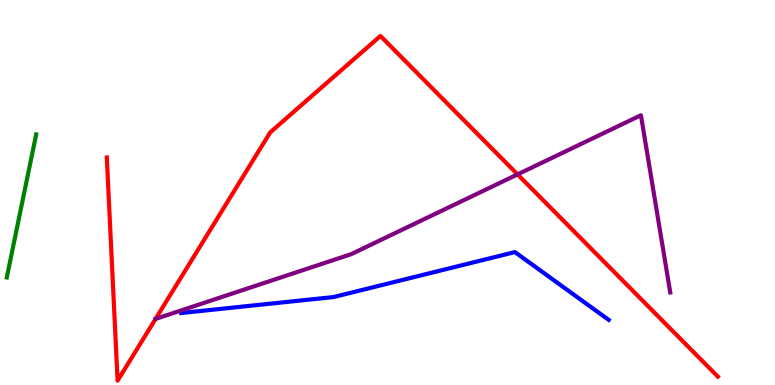[{'lines': ['blue', 'red'], 'intersections': []}, {'lines': ['green', 'red'], 'intersections': []}, {'lines': ['purple', 'red'], 'intersections': [{'x': 2.01, 'y': 1.72}, {'x': 6.68, 'y': 5.47}]}, {'lines': ['blue', 'green'], 'intersections': []}, {'lines': ['blue', 'purple'], 'intersections': []}, {'lines': ['green', 'purple'], 'intersections': []}]